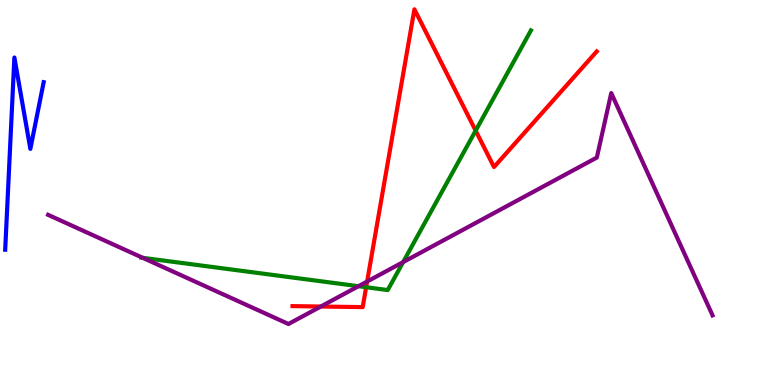[{'lines': ['blue', 'red'], 'intersections': []}, {'lines': ['green', 'red'], 'intersections': [{'x': 4.72, 'y': 2.54}, {'x': 6.14, 'y': 6.61}]}, {'lines': ['purple', 'red'], 'intersections': [{'x': 4.14, 'y': 2.04}, {'x': 4.74, 'y': 2.69}]}, {'lines': ['blue', 'green'], 'intersections': []}, {'lines': ['blue', 'purple'], 'intersections': []}, {'lines': ['green', 'purple'], 'intersections': [{'x': 1.84, 'y': 3.3}, {'x': 4.63, 'y': 2.57}, {'x': 5.2, 'y': 3.19}]}]